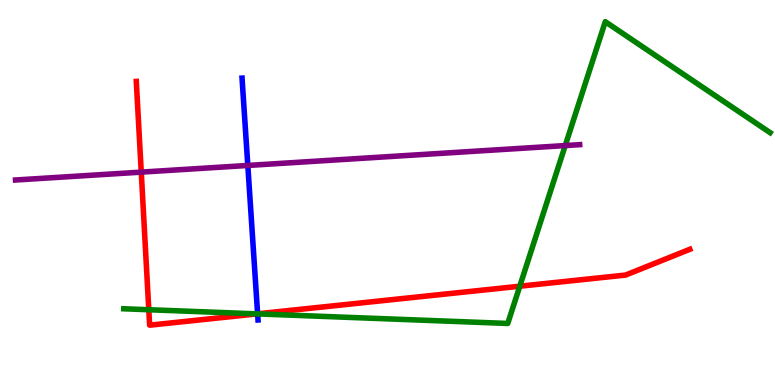[{'lines': ['blue', 'red'], 'intersections': [{'x': 3.32, 'y': 1.85}]}, {'lines': ['green', 'red'], 'intersections': [{'x': 1.92, 'y': 1.96}, {'x': 3.32, 'y': 1.85}, {'x': 6.71, 'y': 2.57}]}, {'lines': ['purple', 'red'], 'intersections': [{'x': 1.82, 'y': 5.53}]}, {'lines': ['blue', 'green'], 'intersections': [{'x': 3.32, 'y': 1.85}]}, {'lines': ['blue', 'purple'], 'intersections': [{'x': 3.2, 'y': 5.7}]}, {'lines': ['green', 'purple'], 'intersections': [{'x': 7.29, 'y': 6.22}]}]